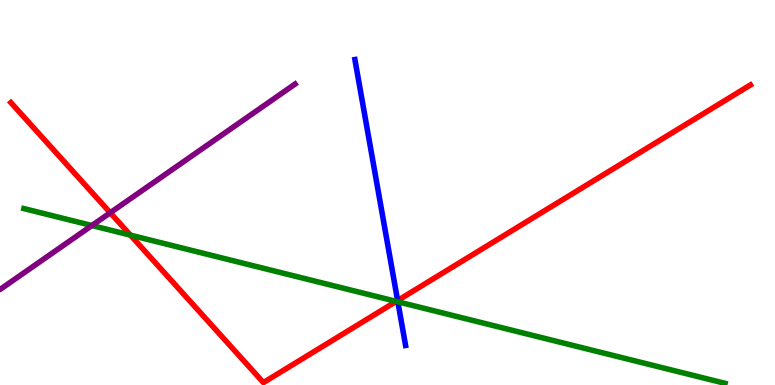[{'lines': ['blue', 'red'], 'intersections': [{'x': 5.13, 'y': 2.19}]}, {'lines': ['green', 'red'], 'intersections': [{'x': 1.68, 'y': 3.89}, {'x': 5.11, 'y': 2.17}]}, {'lines': ['purple', 'red'], 'intersections': [{'x': 1.42, 'y': 4.47}]}, {'lines': ['blue', 'green'], 'intersections': [{'x': 5.13, 'y': 2.16}]}, {'lines': ['blue', 'purple'], 'intersections': []}, {'lines': ['green', 'purple'], 'intersections': [{'x': 1.19, 'y': 4.14}]}]